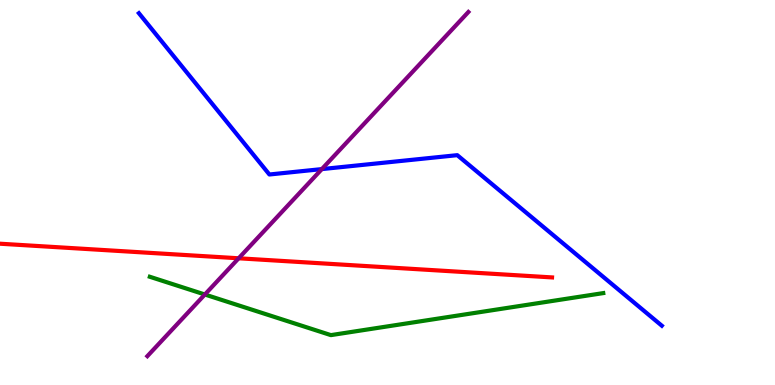[{'lines': ['blue', 'red'], 'intersections': []}, {'lines': ['green', 'red'], 'intersections': []}, {'lines': ['purple', 'red'], 'intersections': [{'x': 3.08, 'y': 3.29}]}, {'lines': ['blue', 'green'], 'intersections': []}, {'lines': ['blue', 'purple'], 'intersections': [{'x': 4.15, 'y': 5.61}]}, {'lines': ['green', 'purple'], 'intersections': [{'x': 2.64, 'y': 2.35}]}]